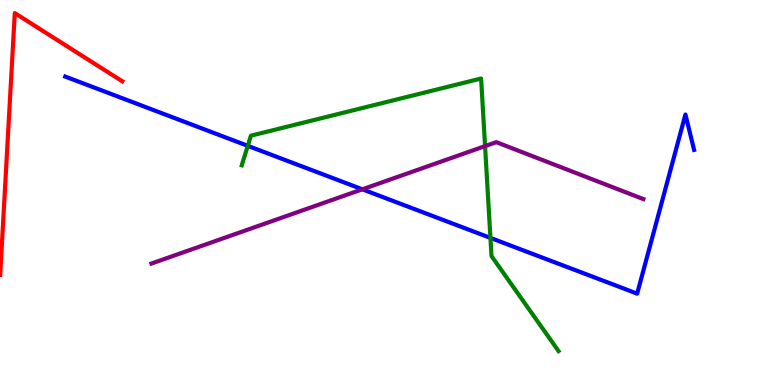[{'lines': ['blue', 'red'], 'intersections': []}, {'lines': ['green', 'red'], 'intersections': []}, {'lines': ['purple', 'red'], 'intersections': []}, {'lines': ['blue', 'green'], 'intersections': [{'x': 3.2, 'y': 6.21}, {'x': 6.33, 'y': 3.82}]}, {'lines': ['blue', 'purple'], 'intersections': [{'x': 4.68, 'y': 5.08}]}, {'lines': ['green', 'purple'], 'intersections': [{'x': 6.26, 'y': 6.2}]}]